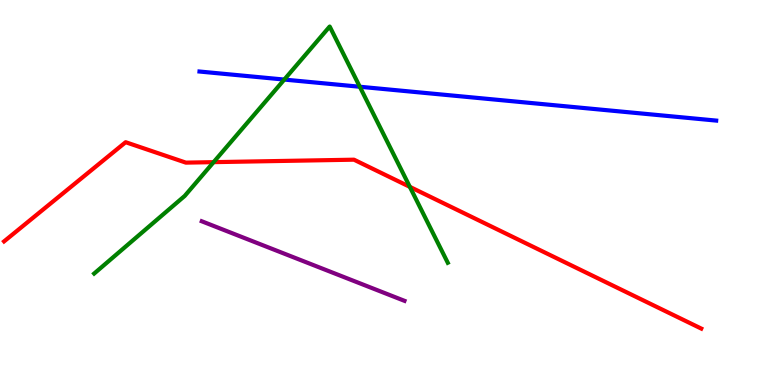[{'lines': ['blue', 'red'], 'intersections': []}, {'lines': ['green', 'red'], 'intersections': [{'x': 2.76, 'y': 5.79}, {'x': 5.29, 'y': 5.15}]}, {'lines': ['purple', 'red'], 'intersections': []}, {'lines': ['blue', 'green'], 'intersections': [{'x': 3.67, 'y': 7.93}, {'x': 4.64, 'y': 7.75}]}, {'lines': ['blue', 'purple'], 'intersections': []}, {'lines': ['green', 'purple'], 'intersections': []}]